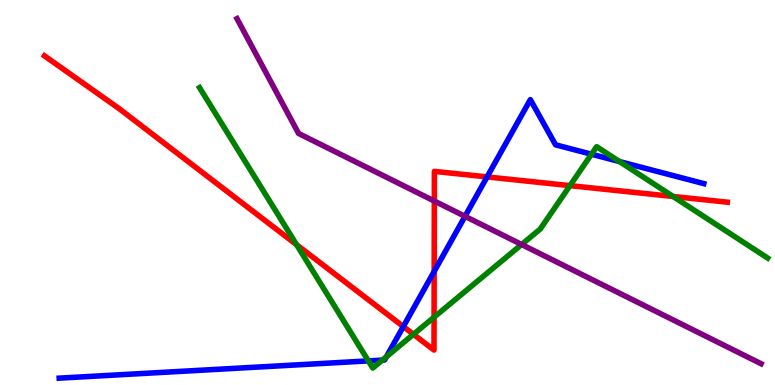[{'lines': ['blue', 'red'], 'intersections': [{'x': 5.2, 'y': 1.52}, {'x': 5.6, 'y': 2.95}, {'x': 6.28, 'y': 5.4}]}, {'lines': ['green', 'red'], 'intersections': [{'x': 3.83, 'y': 3.64}, {'x': 5.33, 'y': 1.32}, {'x': 5.6, 'y': 1.76}, {'x': 7.35, 'y': 5.18}, {'x': 8.69, 'y': 4.9}]}, {'lines': ['purple', 'red'], 'intersections': [{'x': 5.6, 'y': 4.78}]}, {'lines': ['blue', 'green'], 'intersections': [{'x': 4.75, 'y': 0.626}, {'x': 4.93, 'y': 0.646}, {'x': 4.99, 'y': 0.733}, {'x': 7.63, 'y': 5.99}, {'x': 7.99, 'y': 5.8}]}, {'lines': ['blue', 'purple'], 'intersections': [{'x': 6.0, 'y': 4.38}]}, {'lines': ['green', 'purple'], 'intersections': [{'x': 6.73, 'y': 3.65}]}]